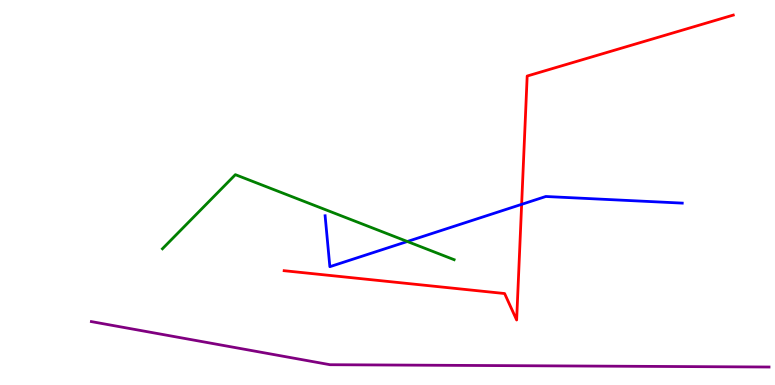[{'lines': ['blue', 'red'], 'intersections': [{'x': 6.73, 'y': 4.69}]}, {'lines': ['green', 'red'], 'intersections': []}, {'lines': ['purple', 'red'], 'intersections': []}, {'lines': ['blue', 'green'], 'intersections': [{'x': 5.26, 'y': 3.73}]}, {'lines': ['blue', 'purple'], 'intersections': []}, {'lines': ['green', 'purple'], 'intersections': []}]